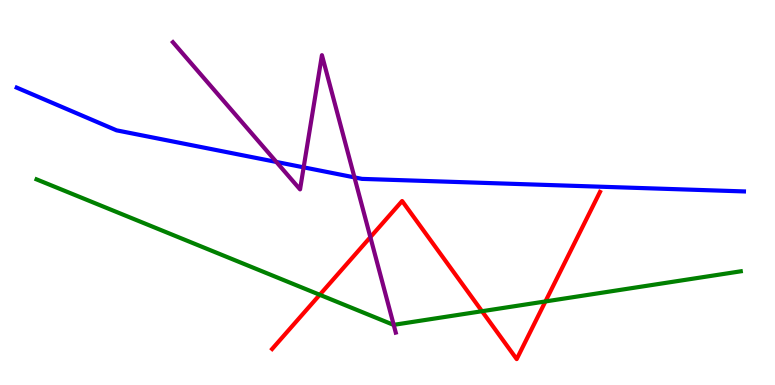[{'lines': ['blue', 'red'], 'intersections': []}, {'lines': ['green', 'red'], 'intersections': [{'x': 4.13, 'y': 2.34}, {'x': 6.22, 'y': 1.92}, {'x': 7.04, 'y': 2.17}]}, {'lines': ['purple', 'red'], 'intersections': [{'x': 4.78, 'y': 3.84}]}, {'lines': ['blue', 'green'], 'intersections': []}, {'lines': ['blue', 'purple'], 'intersections': [{'x': 3.57, 'y': 5.79}, {'x': 3.92, 'y': 5.65}, {'x': 4.57, 'y': 5.39}]}, {'lines': ['green', 'purple'], 'intersections': [{'x': 5.08, 'y': 1.56}]}]